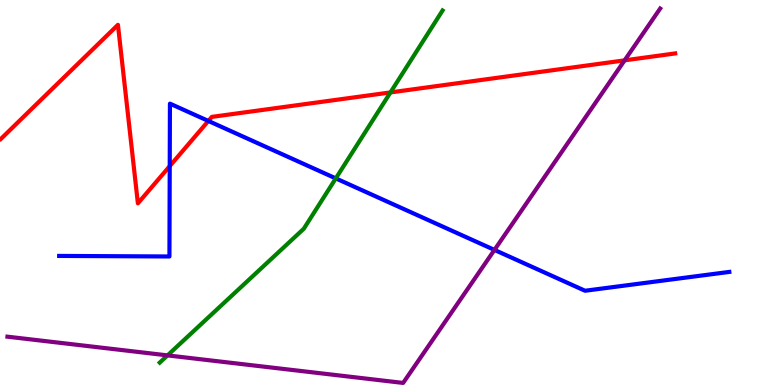[{'lines': ['blue', 'red'], 'intersections': [{'x': 2.19, 'y': 5.69}, {'x': 2.69, 'y': 6.86}]}, {'lines': ['green', 'red'], 'intersections': [{'x': 5.04, 'y': 7.6}]}, {'lines': ['purple', 'red'], 'intersections': [{'x': 8.06, 'y': 8.43}]}, {'lines': ['blue', 'green'], 'intersections': [{'x': 4.33, 'y': 5.37}]}, {'lines': ['blue', 'purple'], 'intersections': [{'x': 6.38, 'y': 3.51}]}, {'lines': ['green', 'purple'], 'intersections': [{'x': 2.16, 'y': 0.769}]}]